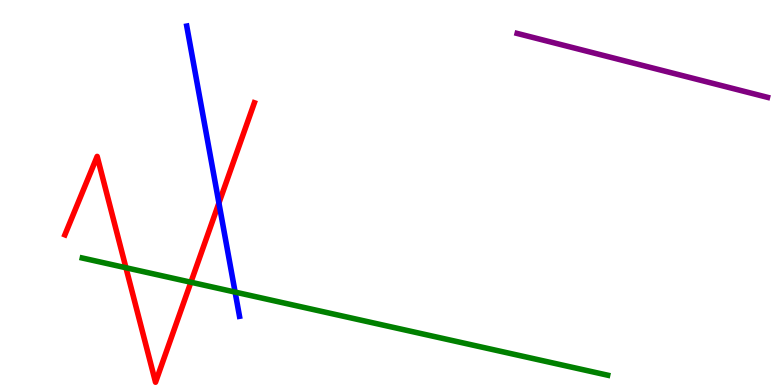[{'lines': ['blue', 'red'], 'intersections': [{'x': 2.82, 'y': 4.73}]}, {'lines': ['green', 'red'], 'intersections': [{'x': 1.63, 'y': 3.05}, {'x': 2.46, 'y': 2.67}]}, {'lines': ['purple', 'red'], 'intersections': []}, {'lines': ['blue', 'green'], 'intersections': [{'x': 3.03, 'y': 2.41}]}, {'lines': ['blue', 'purple'], 'intersections': []}, {'lines': ['green', 'purple'], 'intersections': []}]